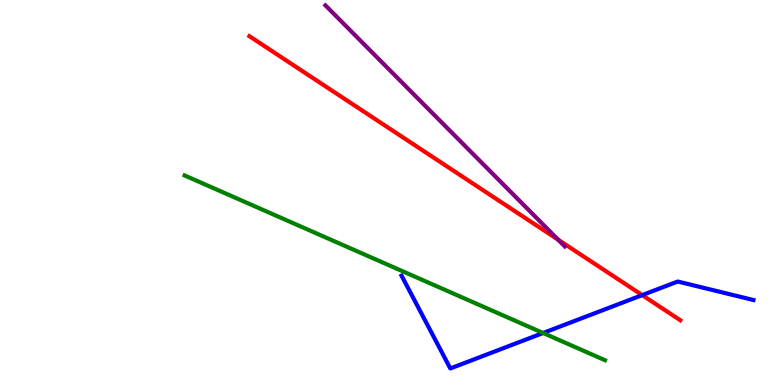[{'lines': ['blue', 'red'], 'intersections': [{'x': 8.29, 'y': 2.33}]}, {'lines': ['green', 'red'], 'intersections': []}, {'lines': ['purple', 'red'], 'intersections': [{'x': 7.2, 'y': 3.77}]}, {'lines': ['blue', 'green'], 'intersections': [{'x': 7.01, 'y': 1.35}]}, {'lines': ['blue', 'purple'], 'intersections': []}, {'lines': ['green', 'purple'], 'intersections': []}]